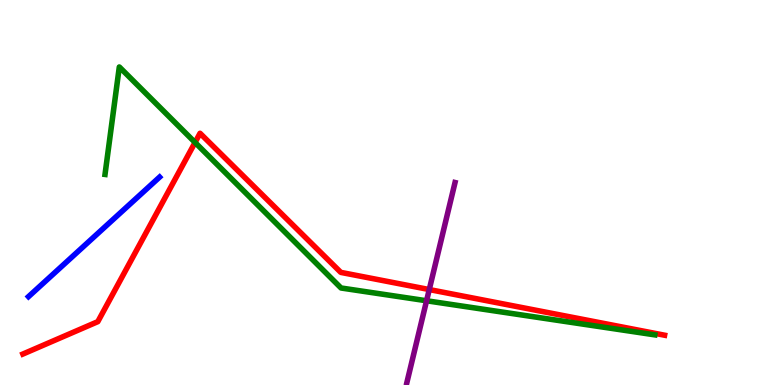[{'lines': ['blue', 'red'], 'intersections': []}, {'lines': ['green', 'red'], 'intersections': [{'x': 2.52, 'y': 6.3}]}, {'lines': ['purple', 'red'], 'intersections': [{'x': 5.54, 'y': 2.48}]}, {'lines': ['blue', 'green'], 'intersections': []}, {'lines': ['blue', 'purple'], 'intersections': []}, {'lines': ['green', 'purple'], 'intersections': [{'x': 5.5, 'y': 2.19}]}]